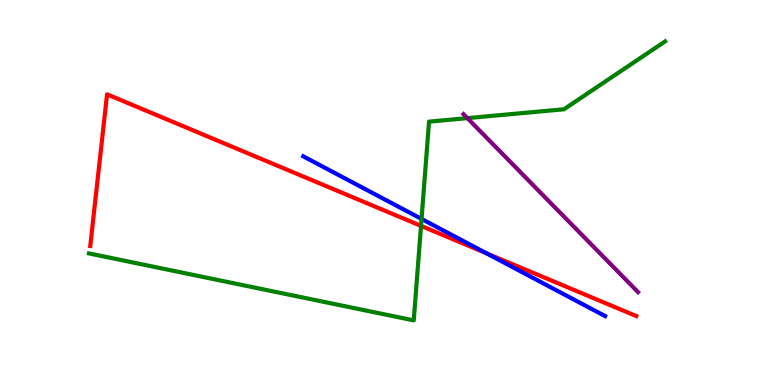[{'lines': ['blue', 'red'], 'intersections': [{'x': 6.28, 'y': 3.42}]}, {'lines': ['green', 'red'], 'intersections': [{'x': 5.43, 'y': 4.13}]}, {'lines': ['purple', 'red'], 'intersections': []}, {'lines': ['blue', 'green'], 'intersections': [{'x': 5.44, 'y': 4.31}]}, {'lines': ['blue', 'purple'], 'intersections': []}, {'lines': ['green', 'purple'], 'intersections': [{'x': 6.03, 'y': 6.93}]}]